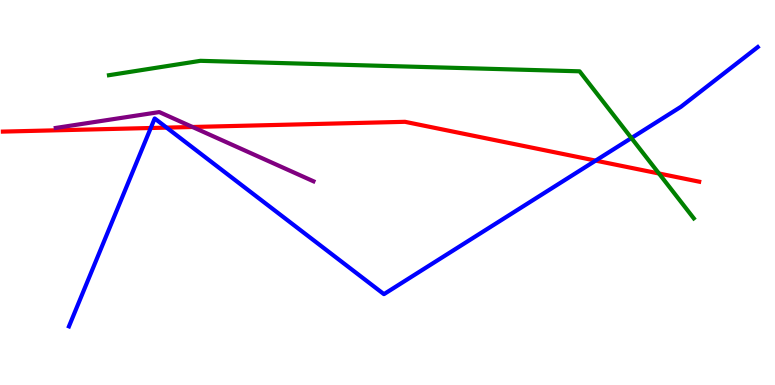[{'lines': ['blue', 'red'], 'intersections': [{'x': 1.95, 'y': 6.68}, {'x': 2.15, 'y': 6.69}, {'x': 7.69, 'y': 5.83}]}, {'lines': ['green', 'red'], 'intersections': [{'x': 8.5, 'y': 5.49}]}, {'lines': ['purple', 'red'], 'intersections': [{'x': 2.48, 'y': 6.7}]}, {'lines': ['blue', 'green'], 'intersections': [{'x': 8.15, 'y': 6.41}]}, {'lines': ['blue', 'purple'], 'intersections': []}, {'lines': ['green', 'purple'], 'intersections': []}]